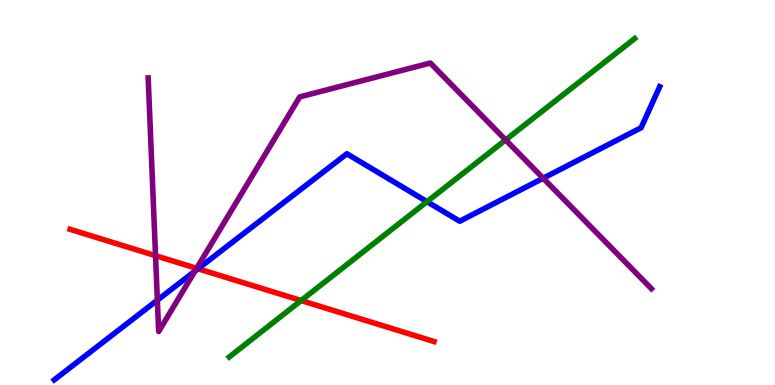[{'lines': ['blue', 'red'], 'intersections': [{'x': 2.56, 'y': 3.02}]}, {'lines': ['green', 'red'], 'intersections': [{'x': 3.89, 'y': 2.19}]}, {'lines': ['purple', 'red'], 'intersections': [{'x': 2.01, 'y': 3.36}, {'x': 2.54, 'y': 3.03}]}, {'lines': ['blue', 'green'], 'intersections': [{'x': 5.51, 'y': 4.76}]}, {'lines': ['blue', 'purple'], 'intersections': [{'x': 2.03, 'y': 2.2}, {'x': 2.52, 'y': 2.96}, {'x': 7.01, 'y': 5.37}]}, {'lines': ['green', 'purple'], 'intersections': [{'x': 6.52, 'y': 6.37}]}]